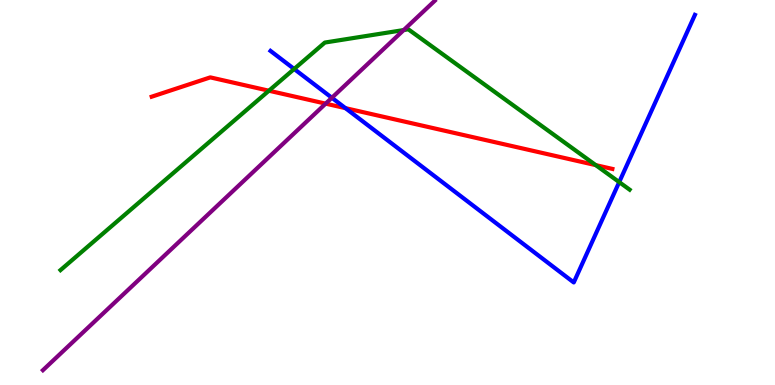[{'lines': ['blue', 'red'], 'intersections': [{'x': 4.46, 'y': 7.19}]}, {'lines': ['green', 'red'], 'intersections': [{'x': 3.47, 'y': 7.64}, {'x': 7.69, 'y': 5.71}]}, {'lines': ['purple', 'red'], 'intersections': [{'x': 4.2, 'y': 7.31}]}, {'lines': ['blue', 'green'], 'intersections': [{'x': 3.8, 'y': 8.21}, {'x': 7.99, 'y': 5.27}]}, {'lines': ['blue', 'purple'], 'intersections': [{'x': 4.28, 'y': 7.46}]}, {'lines': ['green', 'purple'], 'intersections': [{'x': 5.21, 'y': 9.22}]}]